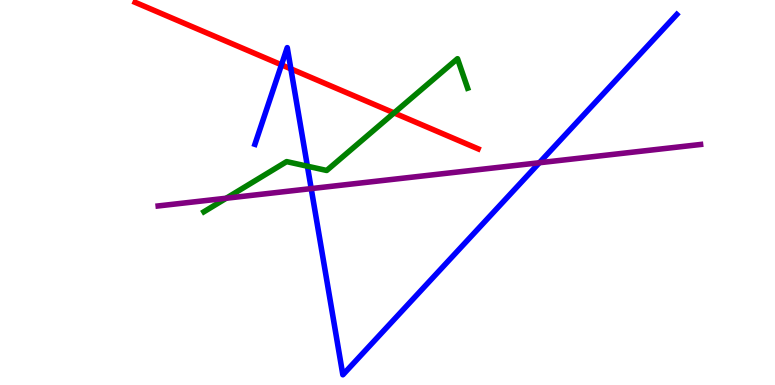[{'lines': ['blue', 'red'], 'intersections': [{'x': 3.63, 'y': 8.32}, {'x': 3.75, 'y': 8.21}]}, {'lines': ['green', 'red'], 'intersections': [{'x': 5.08, 'y': 7.07}]}, {'lines': ['purple', 'red'], 'intersections': []}, {'lines': ['blue', 'green'], 'intersections': [{'x': 3.97, 'y': 5.68}]}, {'lines': ['blue', 'purple'], 'intersections': [{'x': 4.02, 'y': 5.1}, {'x': 6.96, 'y': 5.77}]}, {'lines': ['green', 'purple'], 'intersections': [{'x': 2.92, 'y': 4.85}]}]